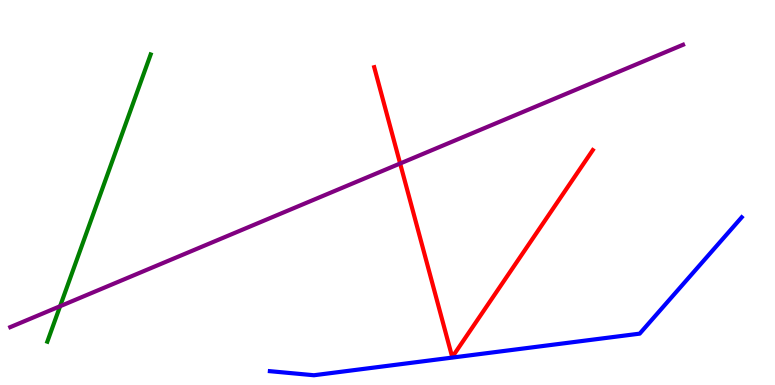[{'lines': ['blue', 'red'], 'intersections': []}, {'lines': ['green', 'red'], 'intersections': []}, {'lines': ['purple', 'red'], 'intersections': [{'x': 5.16, 'y': 5.75}]}, {'lines': ['blue', 'green'], 'intersections': []}, {'lines': ['blue', 'purple'], 'intersections': []}, {'lines': ['green', 'purple'], 'intersections': [{'x': 0.775, 'y': 2.05}]}]